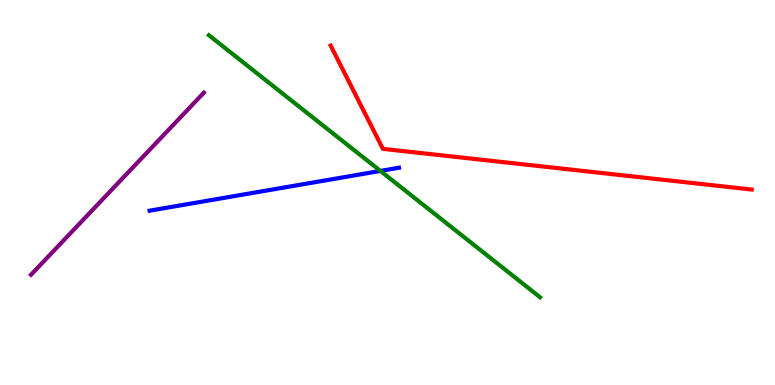[{'lines': ['blue', 'red'], 'intersections': []}, {'lines': ['green', 'red'], 'intersections': []}, {'lines': ['purple', 'red'], 'intersections': []}, {'lines': ['blue', 'green'], 'intersections': [{'x': 4.91, 'y': 5.56}]}, {'lines': ['blue', 'purple'], 'intersections': []}, {'lines': ['green', 'purple'], 'intersections': []}]